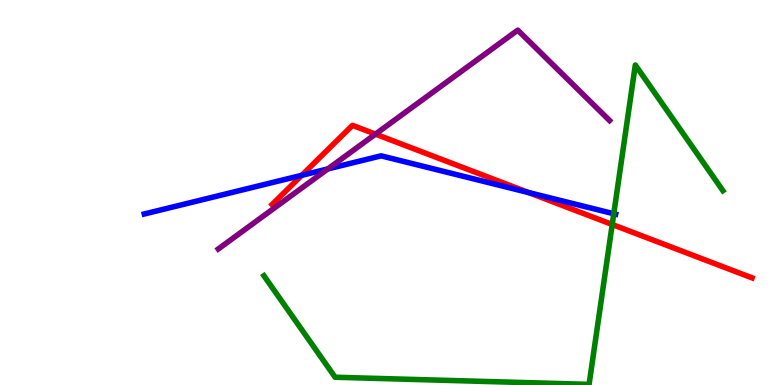[{'lines': ['blue', 'red'], 'intersections': [{'x': 3.89, 'y': 5.45}, {'x': 6.82, 'y': 5.0}]}, {'lines': ['green', 'red'], 'intersections': [{'x': 7.9, 'y': 4.17}]}, {'lines': ['purple', 'red'], 'intersections': [{'x': 4.84, 'y': 6.52}]}, {'lines': ['blue', 'green'], 'intersections': [{'x': 7.92, 'y': 4.45}]}, {'lines': ['blue', 'purple'], 'intersections': [{'x': 4.23, 'y': 5.61}]}, {'lines': ['green', 'purple'], 'intersections': []}]